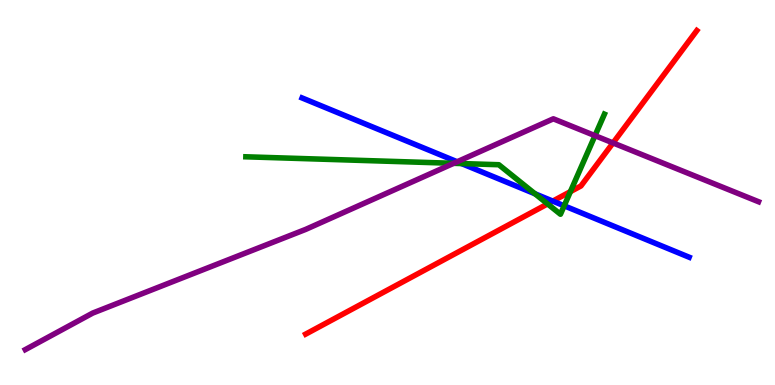[{'lines': ['blue', 'red'], 'intersections': [{'x': 7.13, 'y': 4.78}]}, {'lines': ['green', 'red'], 'intersections': [{'x': 7.07, 'y': 4.7}, {'x': 7.36, 'y': 5.02}]}, {'lines': ['purple', 'red'], 'intersections': [{'x': 7.91, 'y': 6.29}]}, {'lines': ['blue', 'green'], 'intersections': [{'x': 5.96, 'y': 5.75}, {'x': 6.9, 'y': 4.97}, {'x': 7.28, 'y': 4.65}]}, {'lines': ['blue', 'purple'], 'intersections': [{'x': 5.9, 'y': 5.8}]}, {'lines': ['green', 'purple'], 'intersections': [{'x': 5.85, 'y': 5.76}, {'x': 7.68, 'y': 6.48}]}]